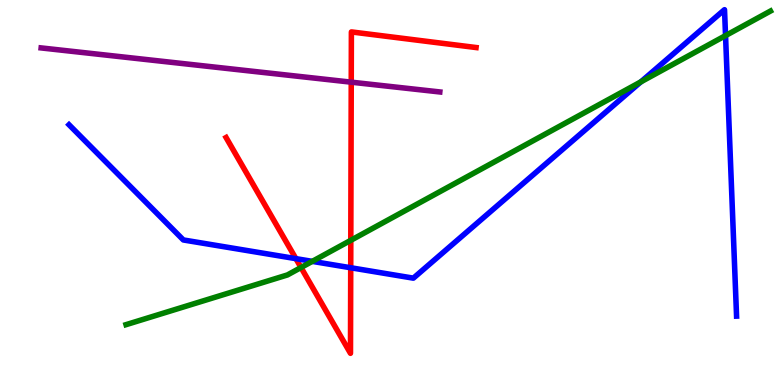[{'lines': ['blue', 'red'], 'intersections': [{'x': 3.82, 'y': 3.28}, {'x': 4.53, 'y': 3.05}]}, {'lines': ['green', 'red'], 'intersections': [{'x': 3.88, 'y': 3.05}, {'x': 4.53, 'y': 3.76}]}, {'lines': ['purple', 'red'], 'intersections': [{'x': 4.53, 'y': 7.87}]}, {'lines': ['blue', 'green'], 'intersections': [{'x': 4.03, 'y': 3.21}, {'x': 8.27, 'y': 7.87}, {'x': 9.36, 'y': 9.08}]}, {'lines': ['blue', 'purple'], 'intersections': []}, {'lines': ['green', 'purple'], 'intersections': []}]